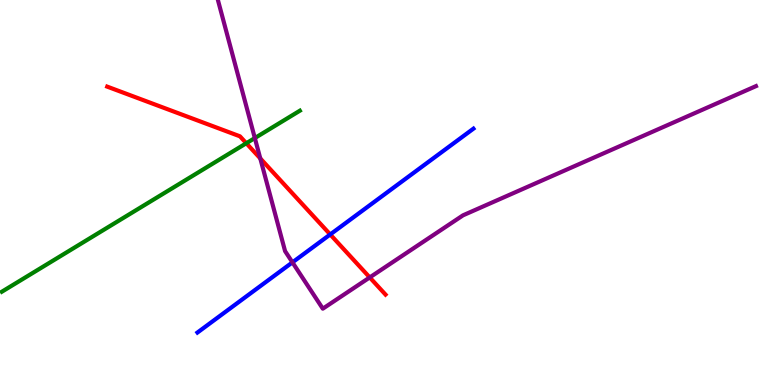[{'lines': ['blue', 'red'], 'intersections': [{'x': 4.26, 'y': 3.91}]}, {'lines': ['green', 'red'], 'intersections': [{'x': 3.18, 'y': 6.28}]}, {'lines': ['purple', 'red'], 'intersections': [{'x': 3.36, 'y': 5.89}, {'x': 4.77, 'y': 2.79}]}, {'lines': ['blue', 'green'], 'intersections': []}, {'lines': ['blue', 'purple'], 'intersections': [{'x': 3.77, 'y': 3.19}]}, {'lines': ['green', 'purple'], 'intersections': [{'x': 3.29, 'y': 6.41}]}]